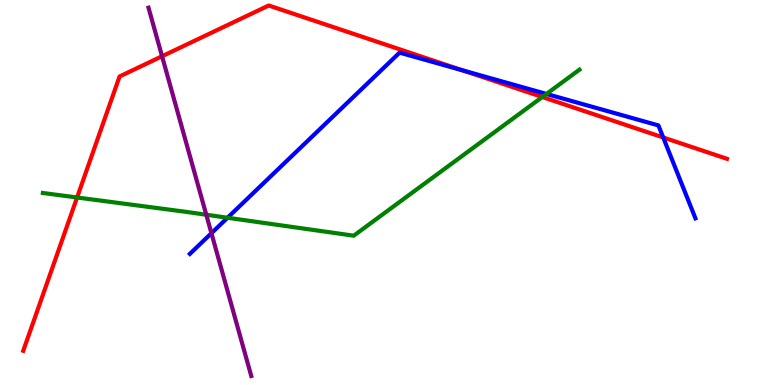[{'lines': ['blue', 'red'], 'intersections': [{'x': 5.97, 'y': 8.17}, {'x': 8.56, 'y': 6.43}]}, {'lines': ['green', 'red'], 'intersections': [{'x': 0.995, 'y': 4.87}, {'x': 7.0, 'y': 7.48}]}, {'lines': ['purple', 'red'], 'intersections': [{'x': 2.09, 'y': 8.54}]}, {'lines': ['blue', 'green'], 'intersections': [{'x': 2.94, 'y': 4.34}, {'x': 7.05, 'y': 7.56}]}, {'lines': ['blue', 'purple'], 'intersections': [{'x': 2.73, 'y': 3.94}]}, {'lines': ['green', 'purple'], 'intersections': [{'x': 2.66, 'y': 4.42}]}]